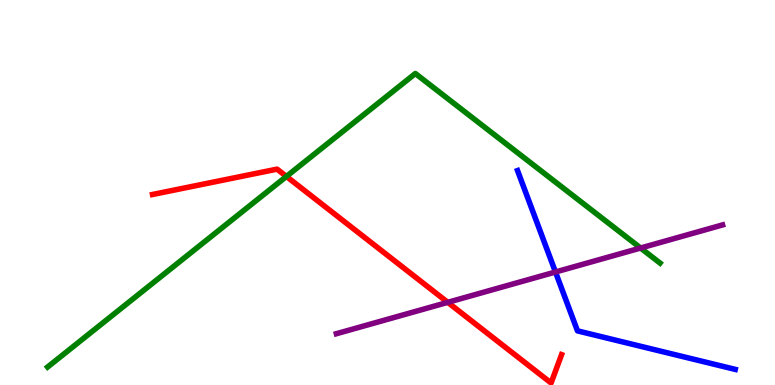[{'lines': ['blue', 'red'], 'intersections': []}, {'lines': ['green', 'red'], 'intersections': [{'x': 3.7, 'y': 5.42}]}, {'lines': ['purple', 'red'], 'intersections': [{'x': 5.78, 'y': 2.15}]}, {'lines': ['blue', 'green'], 'intersections': []}, {'lines': ['blue', 'purple'], 'intersections': [{'x': 7.17, 'y': 2.94}]}, {'lines': ['green', 'purple'], 'intersections': [{'x': 8.27, 'y': 3.56}]}]